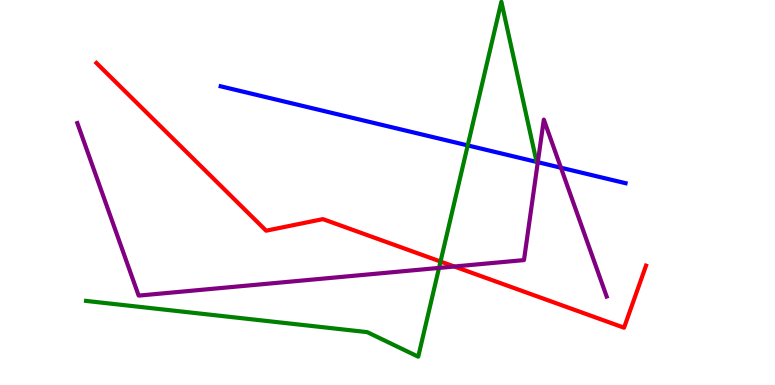[{'lines': ['blue', 'red'], 'intersections': []}, {'lines': ['green', 'red'], 'intersections': [{'x': 5.68, 'y': 3.21}]}, {'lines': ['purple', 'red'], 'intersections': [{'x': 5.86, 'y': 3.08}]}, {'lines': ['blue', 'green'], 'intersections': [{'x': 6.04, 'y': 6.22}]}, {'lines': ['blue', 'purple'], 'intersections': [{'x': 6.94, 'y': 5.79}, {'x': 7.24, 'y': 5.64}]}, {'lines': ['green', 'purple'], 'intersections': [{'x': 5.66, 'y': 3.04}]}]